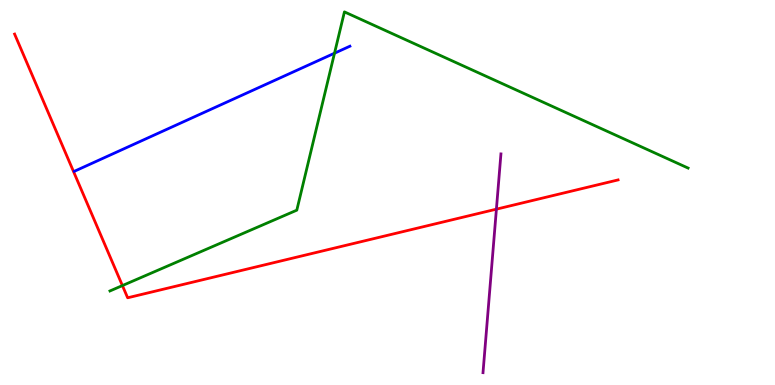[{'lines': ['blue', 'red'], 'intersections': []}, {'lines': ['green', 'red'], 'intersections': [{'x': 1.58, 'y': 2.58}]}, {'lines': ['purple', 'red'], 'intersections': [{'x': 6.41, 'y': 4.57}]}, {'lines': ['blue', 'green'], 'intersections': [{'x': 4.32, 'y': 8.62}]}, {'lines': ['blue', 'purple'], 'intersections': []}, {'lines': ['green', 'purple'], 'intersections': []}]